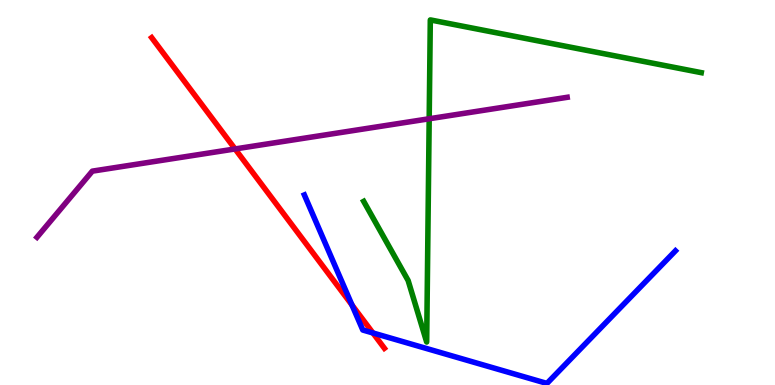[{'lines': ['blue', 'red'], 'intersections': [{'x': 4.54, 'y': 2.08}, {'x': 4.81, 'y': 1.35}]}, {'lines': ['green', 'red'], 'intersections': []}, {'lines': ['purple', 'red'], 'intersections': [{'x': 3.03, 'y': 6.13}]}, {'lines': ['blue', 'green'], 'intersections': []}, {'lines': ['blue', 'purple'], 'intersections': []}, {'lines': ['green', 'purple'], 'intersections': [{'x': 5.54, 'y': 6.92}]}]